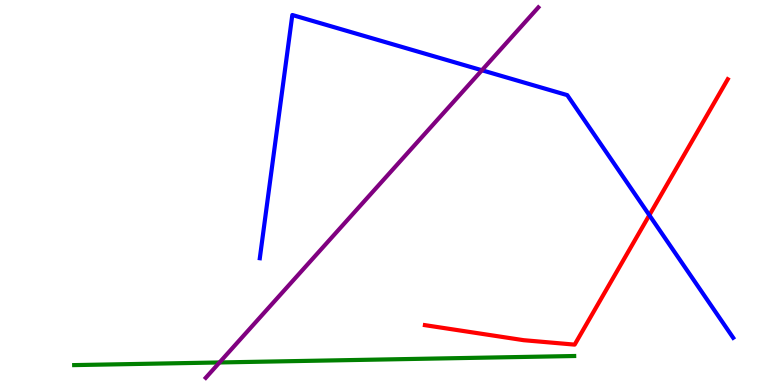[{'lines': ['blue', 'red'], 'intersections': [{'x': 8.38, 'y': 4.41}]}, {'lines': ['green', 'red'], 'intersections': []}, {'lines': ['purple', 'red'], 'intersections': []}, {'lines': ['blue', 'green'], 'intersections': []}, {'lines': ['blue', 'purple'], 'intersections': [{'x': 6.22, 'y': 8.18}]}, {'lines': ['green', 'purple'], 'intersections': [{'x': 2.83, 'y': 0.585}]}]